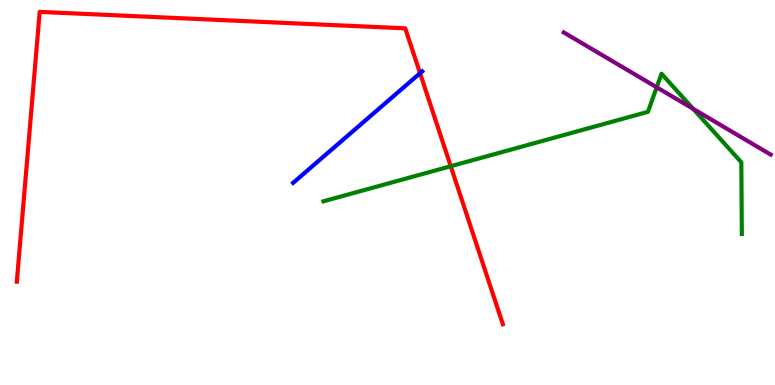[{'lines': ['blue', 'red'], 'intersections': [{'x': 5.42, 'y': 8.1}]}, {'lines': ['green', 'red'], 'intersections': [{'x': 5.82, 'y': 5.68}]}, {'lines': ['purple', 'red'], 'intersections': []}, {'lines': ['blue', 'green'], 'intersections': []}, {'lines': ['blue', 'purple'], 'intersections': []}, {'lines': ['green', 'purple'], 'intersections': [{'x': 8.47, 'y': 7.73}, {'x': 8.94, 'y': 7.17}]}]